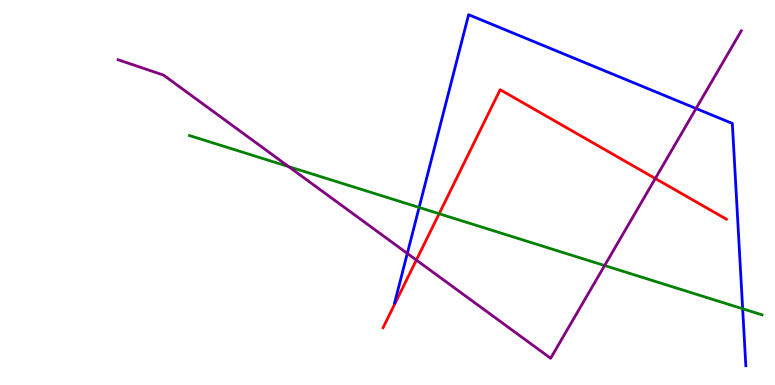[{'lines': ['blue', 'red'], 'intersections': []}, {'lines': ['green', 'red'], 'intersections': [{'x': 5.67, 'y': 4.45}]}, {'lines': ['purple', 'red'], 'intersections': [{'x': 5.37, 'y': 3.25}, {'x': 8.46, 'y': 5.36}]}, {'lines': ['blue', 'green'], 'intersections': [{'x': 5.41, 'y': 4.61}, {'x': 9.58, 'y': 1.98}]}, {'lines': ['blue', 'purple'], 'intersections': [{'x': 5.26, 'y': 3.42}, {'x': 8.98, 'y': 7.18}]}, {'lines': ['green', 'purple'], 'intersections': [{'x': 3.72, 'y': 5.67}, {'x': 7.8, 'y': 3.1}]}]